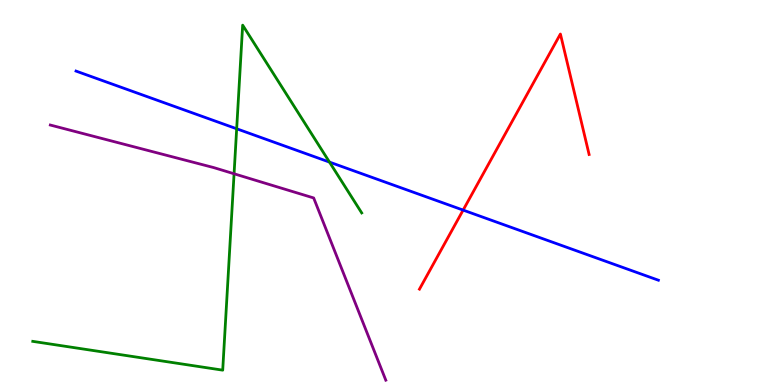[{'lines': ['blue', 'red'], 'intersections': [{'x': 5.98, 'y': 4.54}]}, {'lines': ['green', 'red'], 'intersections': []}, {'lines': ['purple', 'red'], 'intersections': []}, {'lines': ['blue', 'green'], 'intersections': [{'x': 3.05, 'y': 6.66}, {'x': 4.25, 'y': 5.79}]}, {'lines': ['blue', 'purple'], 'intersections': []}, {'lines': ['green', 'purple'], 'intersections': [{'x': 3.02, 'y': 5.49}]}]